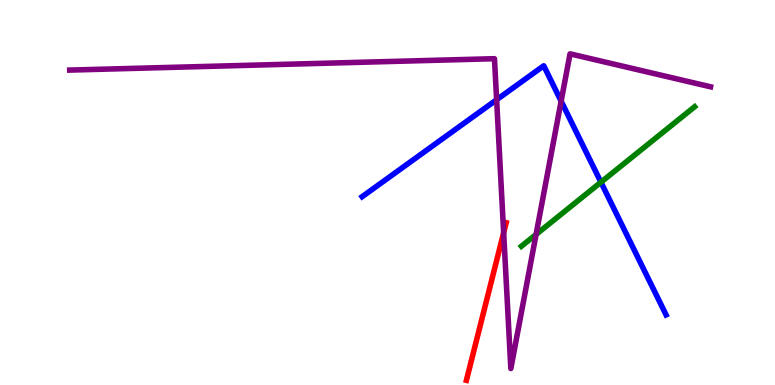[{'lines': ['blue', 'red'], 'intersections': []}, {'lines': ['green', 'red'], 'intersections': []}, {'lines': ['purple', 'red'], 'intersections': [{'x': 6.5, 'y': 3.96}]}, {'lines': ['blue', 'green'], 'intersections': [{'x': 7.75, 'y': 5.27}]}, {'lines': ['blue', 'purple'], 'intersections': [{'x': 6.41, 'y': 7.41}, {'x': 7.24, 'y': 7.37}]}, {'lines': ['green', 'purple'], 'intersections': [{'x': 6.92, 'y': 3.91}]}]